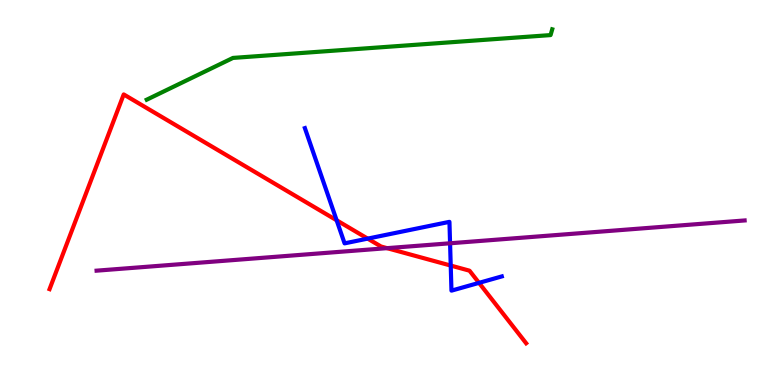[{'lines': ['blue', 'red'], 'intersections': [{'x': 4.34, 'y': 4.28}, {'x': 4.74, 'y': 3.8}, {'x': 5.82, 'y': 3.1}, {'x': 6.18, 'y': 2.65}]}, {'lines': ['green', 'red'], 'intersections': []}, {'lines': ['purple', 'red'], 'intersections': [{'x': 4.99, 'y': 3.55}]}, {'lines': ['blue', 'green'], 'intersections': []}, {'lines': ['blue', 'purple'], 'intersections': [{'x': 5.81, 'y': 3.68}]}, {'lines': ['green', 'purple'], 'intersections': []}]